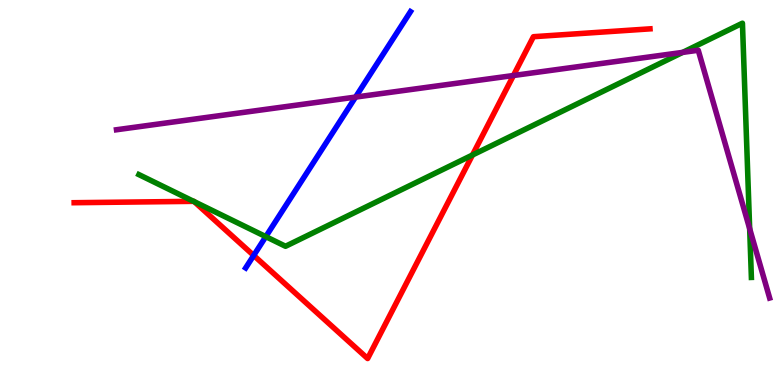[{'lines': ['blue', 'red'], 'intersections': [{'x': 3.27, 'y': 3.37}]}, {'lines': ['green', 'red'], 'intersections': [{'x': 2.5, 'y': 4.77}, {'x': 2.51, 'y': 4.76}, {'x': 6.1, 'y': 5.97}]}, {'lines': ['purple', 'red'], 'intersections': [{'x': 6.62, 'y': 8.04}]}, {'lines': ['blue', 'green'], 'intersections': [{'x': 3.43, 'y': 3.85}]}, {'lines': ['blue', 'purple'], 'intersections': [{'x': 4.59, 'y': 7.48}]}, {'lines': ['green', 'purple'], 'intersections': [{'x': 8.81, 'y': 8.64}, {'x': 9.67, 'y': 4.06}]}]